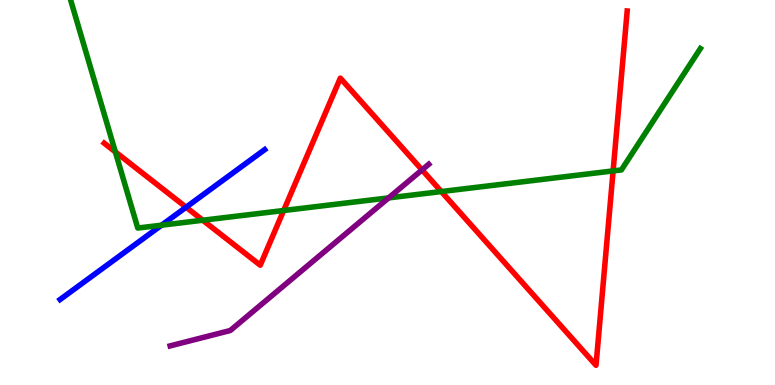[{'lines': ['blue', 'red'], 'intersections': [{'x': 2.4, 'y': 4.62}]}, {'lines': ['green', 'red'], 'intersections': [{'x': 1.49, 'y': 6.05}, {'x': 2.62, 'y': 4.28}, {'x': 3.66, 'y': 4.53}, {'x': 5.69, 'y': 5.02}, {'x': 7.91, 'y': 5.56}]}, {'lines': ['purple', 'red'], 'intersections': [{'x': 5.45, 'y': 5.59}]}, {'lines': ['blue', 'green'], 'intersections': [{'x': 2.08, 'y': 4.15}]}, {'lines': ['blue', 'purple'], 'intersections': []}, {'lines': ['green', 'purple'], 'intersections': [{'x': 5.01, 'y': 4.86}]}]